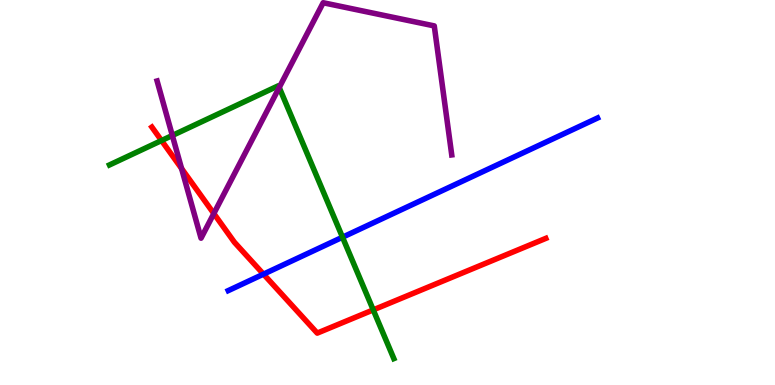[{'lines': ['blue', 'red'], 'intersections': [{'x': 3.4, 'y': 2.88}]}, {'lines': ['green', 'red'], 'intersections': [{'x': 2.08, 'y': 6.35}, {'x': 4.82, 'y': 1.95}]}, {'lines': ['purple', 'red'], 'intersections': [{'x': 2.34, 'y': 5.62}, {'x': 2.76, 'y': 4.45}]}, {'lines': ['blue', 'green'], 'intersections': [{'x': 4.42, 'y': 3.84}]}, {'lines': ['blue', 'purple'], 'intersections': []}, {'lines': ['green', 'purple'], 'intersections': [{'x': 2.22, 'y': 6.48}, {'x': 3.6, 'y': 7.73}]}]